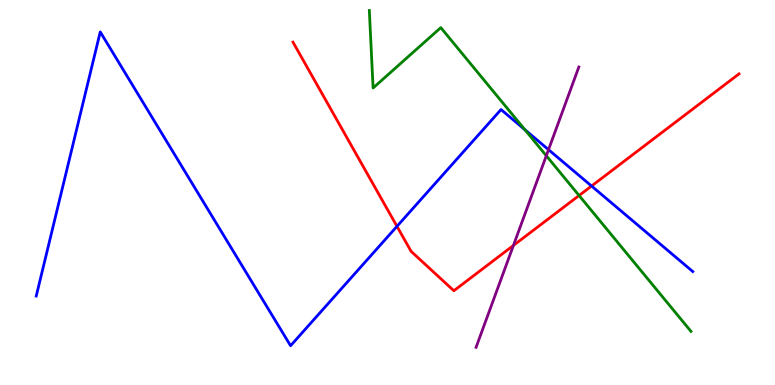[{'lines': ['blue', 'red'], 'intersections': [{'x': 5.12, 'y': 4.12}, {'x': 7.63, 'y': 5.17}]}, {'lines': ['green', 'red'], 'intersections': [{'x': 7.47, 'y': 4.92}]}, {'lines': ['purple', 'red'], 'intersections': [{'x': 6.62, 'y': 3.62}]}, {'lines': ['blue', 'green'], 'intersections': [{'x': 6.77, 'y': 6.63}]}, {'lines': ['blue', 'purple'], 'intersections': [{'x': 7.08, 'y': 6.11}]}, {'lines': ['green', 'purple'], 'intersections': [{'x': 7.05, 'y': 5.96}]}]